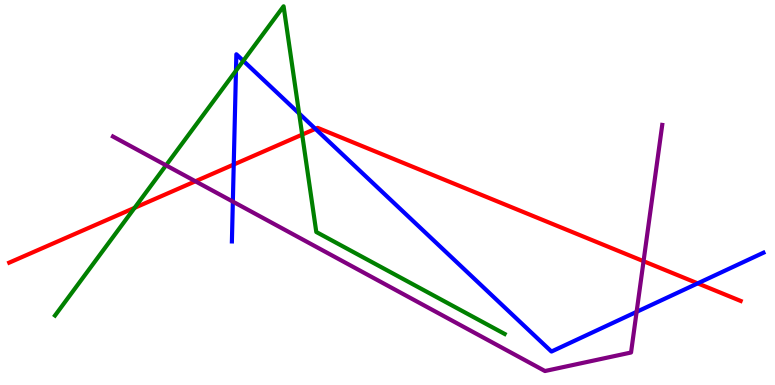[{'lines': ['blue', 'red'], 'intersections': [{'x': 3.02, 'y': 5.73}, {'x': 4.07, 'y': 6.65}, {'x': 9.0, 'y': 2.64}]}, {'lines': ['green', 'red'], 'intersections': [{'x': 1.74, 'y': 4.6}, {'x': 3.9, 'y': 6.5}]}, {'lines': ['purple', 'red'], 'intersections': [{'x': 2.52, 'y': 5.29}, {'x': 8.3, 'y': 3.22}]}, {'lines': ['blue', 'green'], 'intersections': [{'x': 3.04, 'y': 8.16}, {'x': 3.14, 'y': 8.42}, {'x': 3.86, 'y': 7.05}]}, {'lines': ['blue', 'purple'], 'intersections': [{'x': 3.0, 'y': 4.76}, {'x': 8.21, 'y': 1.9}]}, {'lines': ['green', 'purple'], 'intersections': [{'x': 2.14, 'y': 5.71}]}]